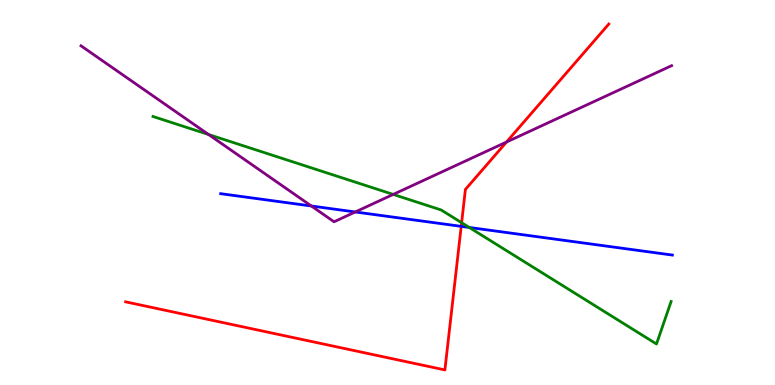[{'lines': ['blue', 'red'], 'intersections': [{'x': 5.95, 'y': 4.12}]}, {'lines': ['green', 'red'], 'intersections': [{'x': 5.96, 'y': 4.22}]}, {'lines': ['purple', 'red'], 'intersections': [{'x': 6.54, 'y': 6.31}]}, {'lines': ['blue', 'green'], 'intersections': [{'x': 6.06, 'y': 4.09}]}, {'lines': ['blue', 'purple'], 'intersections': [{'x': 4.02, 'y': 4.65}, {'x': 4.58, 'y': 4.49}]}, {'lines': ['green', 'purple'], 'intersections': [{'x': 2.69, 'y': 6.51}, {'x': 5.07, 'y': 4.95}]}]